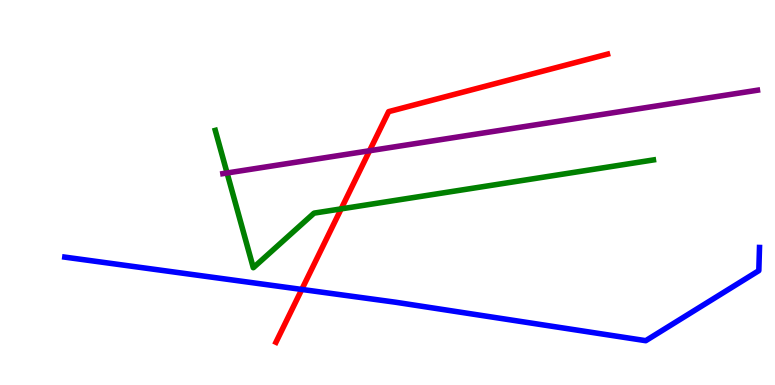[{'lines': ['blue', 'red'], 'intersections': [{'x': 3.89, 'y': 2.48}]}, {'lines': ['green', 'red'], 'intersections': [{'x': 4.4, 'y': 4.57}]}, {'lines': ['purple', 'red'], 'intersections': [{'x': 4.77, 'y': 6.08}]}, {'lines': ['blue', 'green'], 'intersections': []}, {'lines': ['blue', 'purple'], 'intersections': []}, {'lines': ['green', 'purple'], 'intersections': [{'x': 2.93, 'y': 5.51}]}]